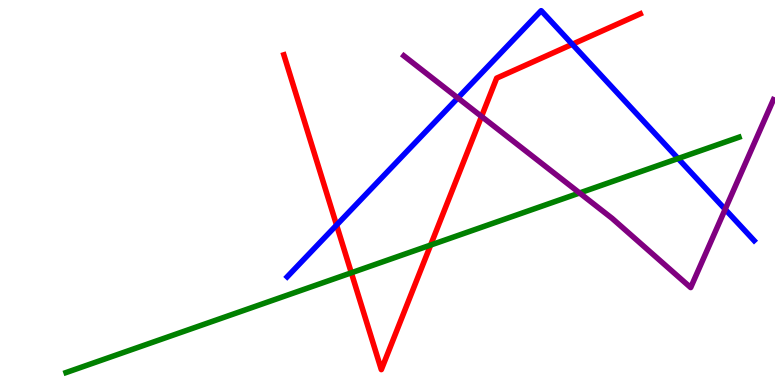[{'lines': ['blue', 'red'], 'intersections': [{'x': 4.34, 'y': 4.15}, {'x': 7.38, 'y': 8.85}]}, {'lines': ['green', 'red'], 'intersections': [{'x': 4.53, 'y': 2.91}, {'x': 5.56, 'y': 3.63}]}, {'lines': ['purple', 'red'], 'intersections': [{'x': 6.21, 'y': 6.98}]}, {'lines': ['blue', 'green'], 'intersections': [{'x': 8.75, 'y': 5.88}]}, {'lines': ['blue', 'purple'], 'intersections': [{'x': 5.91, 'y': 7.46}, {'x': 9.36, 'y': 4.56}]}, {'lines': ['green', 'purple'], 'intersections': [{'x': 7.48, 'y': 4.99}]}]